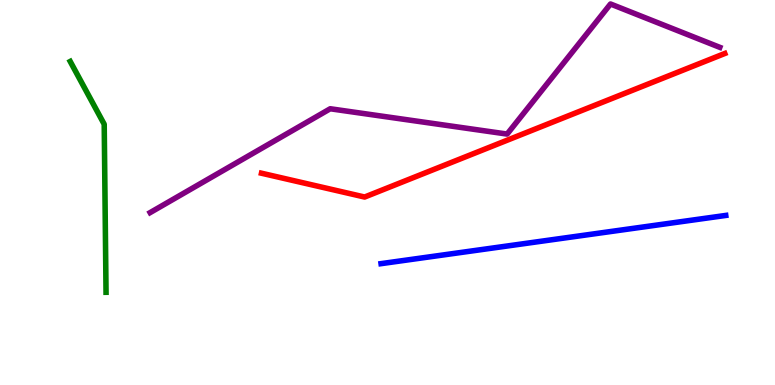[{'lines': ['blue', 'red'], 'intersections': []}, {'lines': ['green', 'red'], 'intersections': []}, {'lines': ['purple', 'red'], 'intersections': []}, {'lines': ['blue', 'green'], 'intersections': []}, {'lines': ['blue', 'purple'], 'intersections': []}, {'lines': ['green', 'purple'], 'intersections': []}]